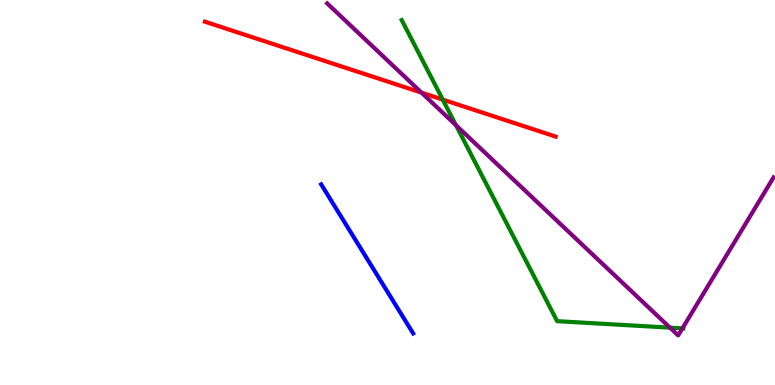[{'lines': ['blue', 'red'], 'intersections': []}, {'lines': ['green', 'red'], 'intersections': [{'x': 5.71, 'y': 7.41}]}, {'lines': ['purple', 'red'], 'intersections': [{'x': 5.44, 'y': 7.59}]}, {'lines': ['blue', 'green'], 'intersections': []}, {'lines': ['blue', 'purple'], 'intersections': []}, {'lines': ['green', 'purple'], 'intersections': [{'x': 5.88, 'y': 6.75}, {'x': 8.64, 'y': 1.49}, {'x': 8.81, 'y': 1.47}]}]